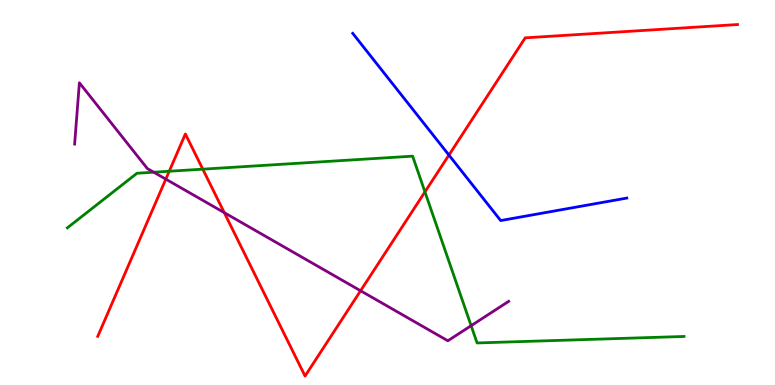[{'lines': ['blue', 'red'], 'intersections': [{'x': 5.79, 'y': 5.97}]}, {'lines': ['green', 'red'], 'intersections': [{'x': 2.18, 'y': 5.55}, {'x': 2.62, 'y': 5.61}, {'x': 5.48, 'y': 5.02}]}, {'lines': ['purple', 'red'], 'intersections': [{'x': 2.14, 'y': 5.35}, {'x': 2.89, 'y': 4.48}, {'x': 4.65, 'y': 2.45}]}, {'lines': ['blue', 'green'], 'intersections': []}, {'lines': ['blue', 'purple'], 'intersections': []}, {'lines': ['green', 'purple'], 'intersections': [{'x': 1.98, 'y': 5.53}, {'x': 6.08, 'y': 1.54}]}]